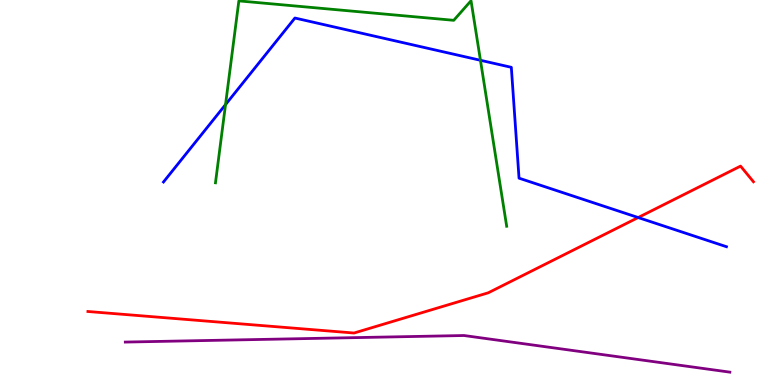[{'lines': ['blue', 'red'], 'intersections': [{'x': 8.23, 'y': 4.35}]}, {'lines': ['green', 'red'], 'intersections': []}, {'lines': ['purple', 'red'], 'intersections': []}, {'lines': ['blue', 'green'], 'intersections': [{'x': 2.91, 'y': 7.28}, {'x': 6.2, 'y': 8.43}]}, {'lines': ['blue', 'purple'], 'intersections': []}, {'lines': ['green', 'purple'], 'intersections': []}]